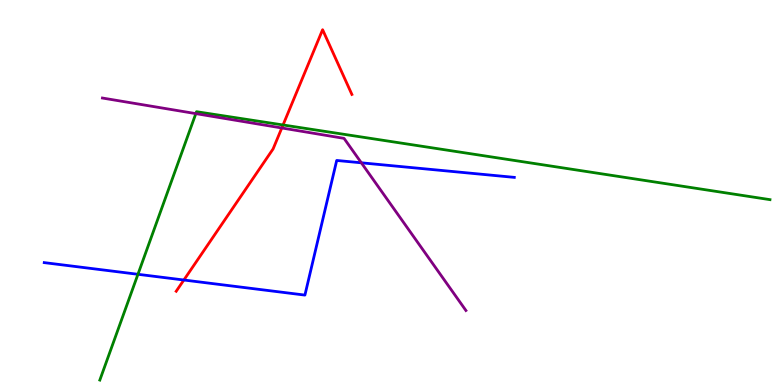[{'lines': ['blue', 'red'], 'intersections': [{'x': 2.37, 'y': 2.73}]}, {'lines': ['green', 'red'], 'intersections': [{'x': 3.65, 'y': 6.75}]}, {'lines': ['purple', 'red'], 'intersections': [{'x': 3.64, 'y': 6.68}]}, {'lines': ['blue', 'green'], 'intersections': [{'x': 1.78, 'y': 2.88}]}, {'lines': ['blue', 'purple'], 'intersections': [{'x': 4.66, 'y': 5.77}]}, {'lines': ['green', 'purple'], 'intersections': [{'x': 2.53, 'y': 7.05}]}]